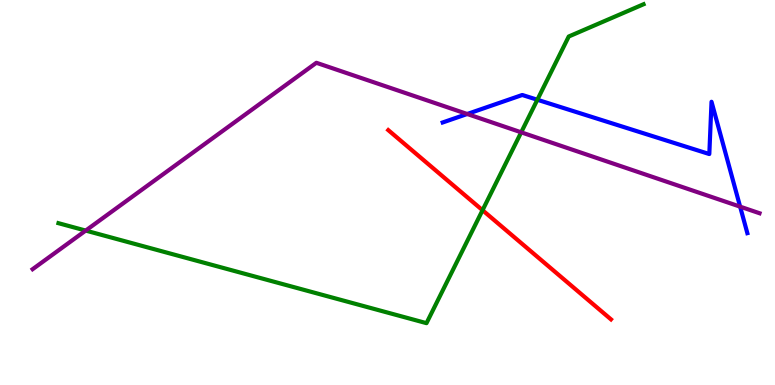[{'lines': ['blue', 'red'], 'intersections': []}, {'lines': ['green', 'red'], 'intersections': [{'x': 6.23, 'y': 4.54}]}, {'lines': ['purple', 'red'], 'intersections': []}, {'lines': ['blue', 'green'], 'intersections': [{'x': 6.93, 'y': 7.41}]}, {'lines': ['blue', 'purple'], 'intersections': [{'x': 6.03, 'y': 7.04}, {'x': 9.55, 'y': 4.63}]}, {'lines': ['green', 'purple'], 'intersections': [{'x': 1.11, 'y': 4.01}, {'x': 6.73, 'y': 6.56}]}]